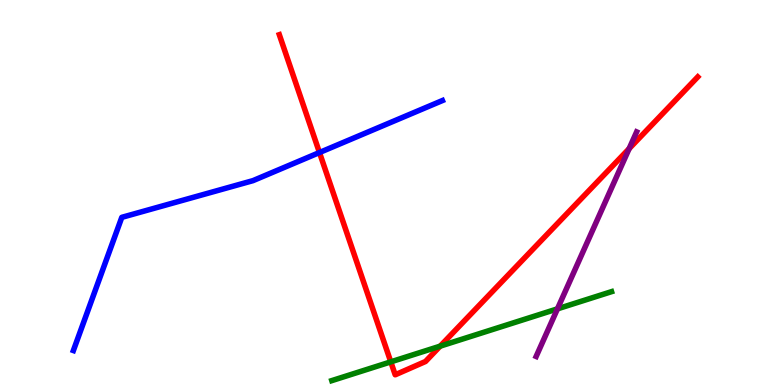[{'lines': ['blue', 'red'], 'intersections': [{'x': 4.12, 'y': 6.04}]}, {'lines': ['green', 'red'], 'intersections': [{'x': 5.04, 'y': 0.601}, {'x': 5.68, 'y': 1.01}]}, {'lines': ['purple', 'red'], 'intersections': [{'x': 8.12, 'y': 6.14}]}, {'lines': ['blue', 'green'], 'intersections': []}, {'lines': ['blue', 'purple'], 'intersections': []}, {'lines': ['green', 'purple'], 'intersections': [{'x': 7.19, 'y': 1.98}]}]